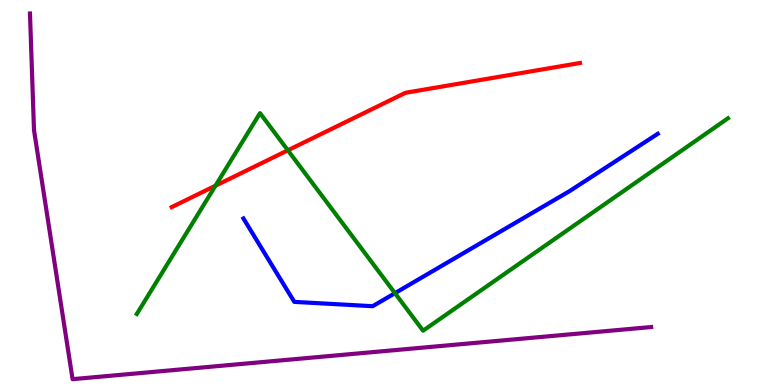[{'lines': ['blue', 'red'], 'intersections': []}, {'lines': ['green', 'red'], 'intersections': [{'x': 2.78, 'y': 5.18}, {'x': 3.71, 'y': 6.1}]}, {'lines': ['purple', 'red'], 'intersections': []}, {'lines': ['blue', 'green'], 'intersections': [{'x': 5.1, 'y': 2.39}]}, {'lines': ['blue', 'purple'], 'intersections': []}, {'lines': ['green', 'purple'], 'intersections': []}]